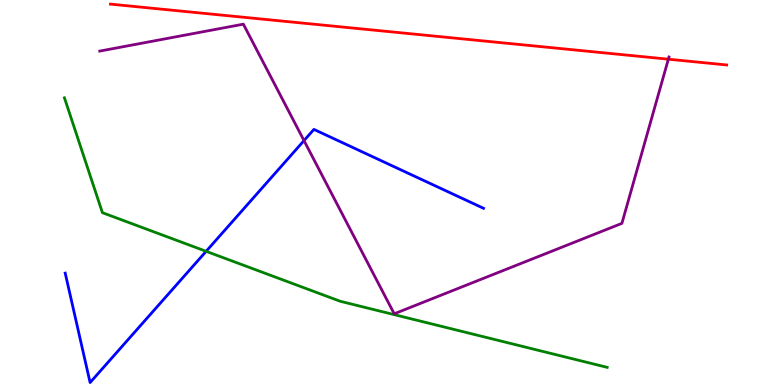[{'lines': ['blue', 'red'], 'intersections': []}, {'lines': ['green', 'red'], 'intersections': []}, {'lines': ['purple', 'red'], 'intersections': [{'x': 8.62, 'y': 8.46}]}, {'lines': ['blue', 'green'], 'intersections': [{'x': 2.66, 'y': 3.47}]}, {'lines': ['blue', 'purple'], 'intersections': [{'x': 3.92, 'y': 6.35}]}, {'lines': ['green', 'purple'], 'intersections': []}]